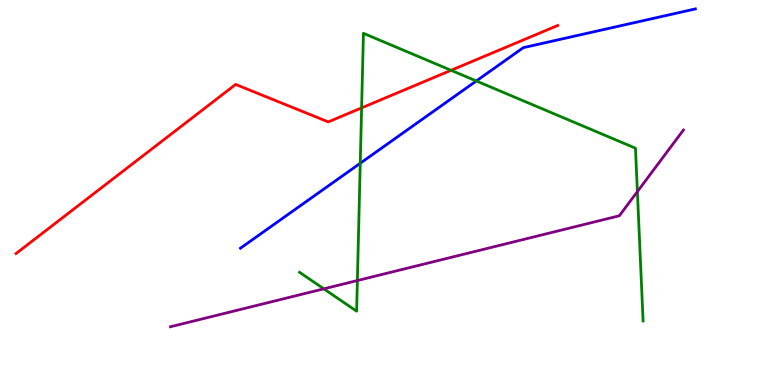[{'lines': ['blue', 'red'], 'intersections': []}, {'lines': ['green', 'red'], 'intersections': [{'x': 4.67, 'y': 7.2}, {'x': 5.82, 'y': 8.17}]}, {'lines': ['purple', 'red'], 'intersections': []}, {'lines': ['blue', 'green'], 'intersections': [{'x': 4.65, 'y': 5.76}, {'x': 6.15, 'y': 7.9}]}, {'lines': ['blue', 'purple'], 'intersections': []}, {'lines': ['green', 'purple'], 'intersections': [{'x': 4.18, 'y': 2.5}, {'x': 4.61, 'y': 2.71}, {'x': 8.22, 'y': 5.02}]}]